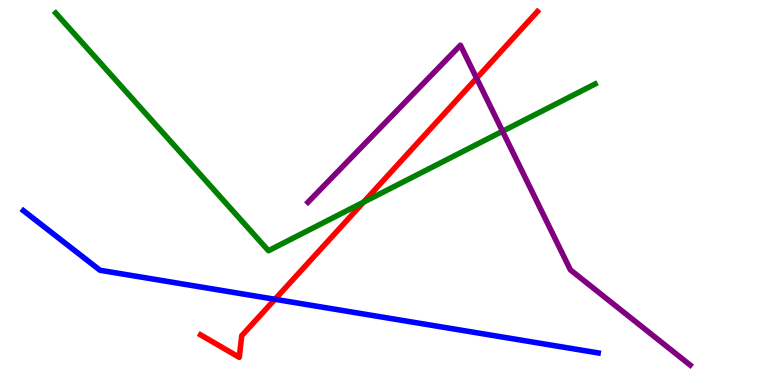[{'lines': ['blue', 'red'], 'intersections': [{'x': 3.55, 'y': 2.23}]}, {'lines': ['green', 'red'], 'intersections': [{'x': 4.69, 'y': 4.75}]}, {'lines': ['purple', 'red'], 'intersections': [{'x': 6.15, 'y': 7.97}]}, {'lines': ['blue', 'green'], 'intersections': []}, {'lines': ['blue', 'purple'], 'intersections': []}, {'lines': ['green', 'purple'], 'intersections': [{'x': 6.48, 'y': 6.59}]}]